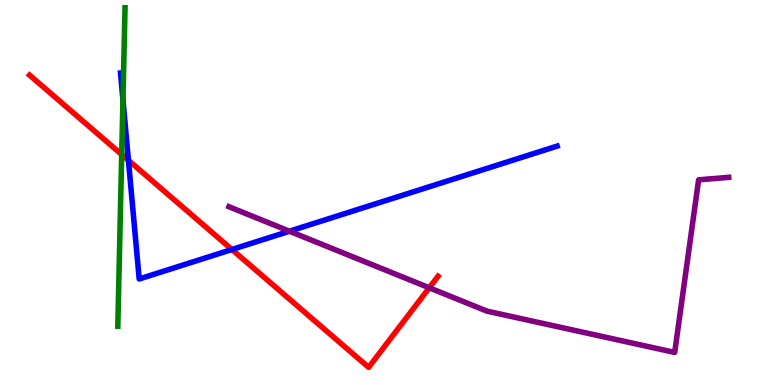[{'lines': ['blue', 'red'], 'intersections': [{'x': 1.66, 'y': 5.84}, {'x': 2.99, 'y': 3.52}]}, {'lines': ['green', 'red'], 'intersections': [{'x': 1.57, 'y': 5.99}]}, {'lines': ['purple', 'red'], 'intersections': [{'x': 5.54, 'y': 2.52}]}, {'lines': ['blue', 'green'], 'intersections': [{'x': 1.59, 'y': 7.41}]}, {'lines': ['blue', 'purple'], 'intersections': [{'x': 3.73, 'y': 3.99}]}, {'lines': ['green', 'purple'], 'intersections': []}]